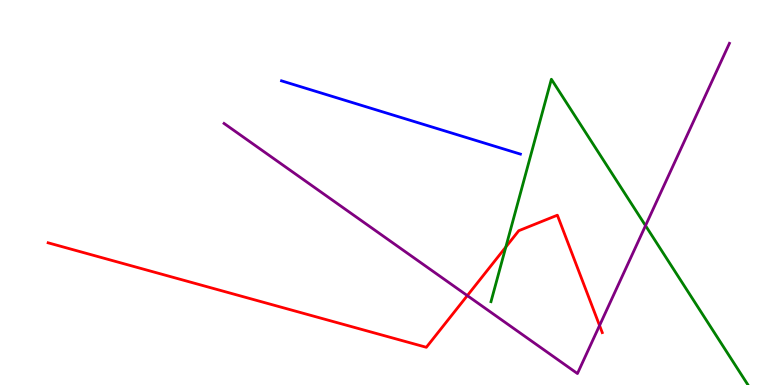[{'lines': ['blue', 'red'], 'intersections': []}, {'lines': ['green', 'red'], 'intersections': [{'x': 6.53, 'y': 3.58}]}, {'lines': ['purple', 'red'], 'intersections': [{'x': 6.03, 'y': 2.32}, {'x': 7.74, 'y': 1.55}]}, {'lines': ['blue', 'green'], 'intersections': []}, {'lines': ['blue', 'purple'], 'intersections': []}, {'lines': ['green', 'purple'], 'intersections': [{'x': 8.33, 'y': 4.14}]}]